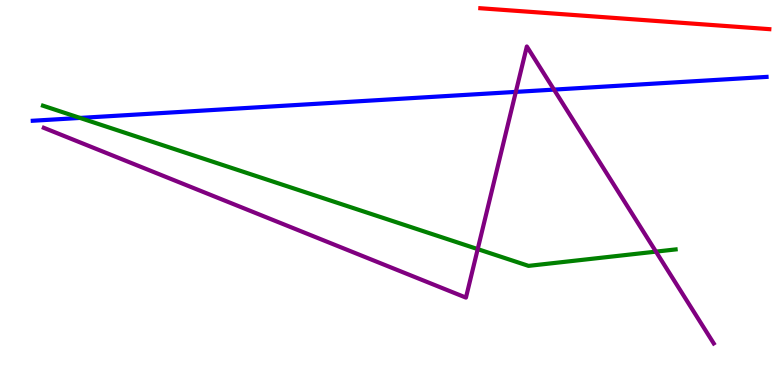[{'lines': ['blue', 'red'], 'intersections': []}, {'lines': ['green', 'red'], 'intersections': []}, {'lines': ['purple', 'red'], 'intersections': []}, {'lines': ['blue', 'green'], 'intersections': [{'x': 1.03, 'y': 6.94}]}, {'lines': ['blue', 'purple'], 'intersections': [{'x': 6.66, 'y': 7.61}, {'x': 7.15, 'y': 7.67}]}, {'lines': ['green', 'purple'], 'intersections': [{'x': 6.16, 'y': 3.53}, {'x': 8.46, 'y': 3.46}]}]